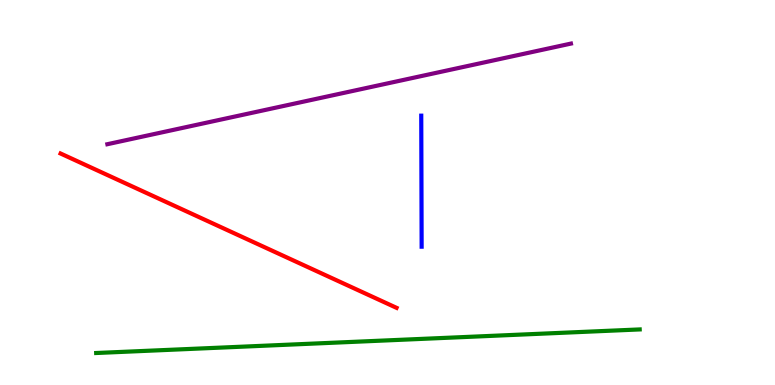[{'lines': ['blue', 'red'], 'intersections': []}, {'lines': ['green', 'red'], 'intersections': []}, {'lines': ['purple', 'red'], 'intersections': []}, {'lines': ['blue', 'green'], 'intersections': []}, {'lines': ['blue', 'purple'], 'intersections': []}, {'lines': ['green', 'purple'], 'intersections': []}]